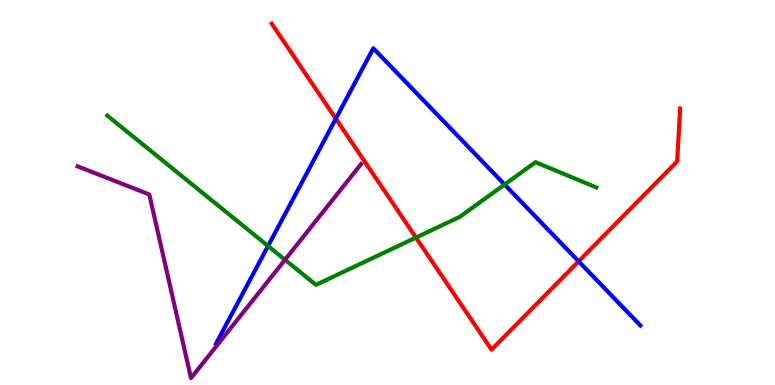[{'lines': ['blue', 'red'], 'intersections': [{'x': 4.33, 'y': 6.92}, {'x': 7.47, 'y': 3.21}]}, {'lines': ['green', 'red'], 'intersections': [{'x': 5.37, 'y': 3.83}]}, {'lines': ['purple', 'red'], 'intersections': []}, {'lines': ['blue', 'green'], 'intersections': [{'x': 3.46, 'y': 3.61}, {'x': 6.51, 'y': 5.21}]}, {'lines': ['blue', 'purple'], 'intersections': []}, {'lines': ['green', 'purple'], 'intersections': [{'x': 3.68, 'y': 3.25}]}]